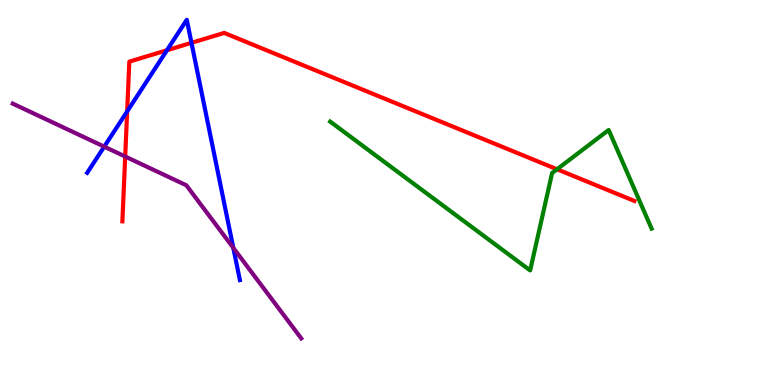[{'lines': ['blue', 'red'], 'intersections': [{'x': 1.64, 'y': 7.11}, {'x': 2.15, 'y': 8.69}, {'x': 2.47, 'y': 8.89}]}, {'lines': ['green', 'red'], 'intersections': [{'x': 7.19, 'y': 5.6}]}, {'lines': ['purple', 'red'], 'intersections': [{'x': 1.62, 'y': 5.93}]}, {'lines': ['blue', 'green'], 'intersections': []}, {'lines': ['blue', 'purple'], 'intersections': [{'x': 1.34, 'y': 6.19}, {'x': 3.01, 'y': 3.56}]}, {'lines': ['green', 'purple'], 'intersections': []}]